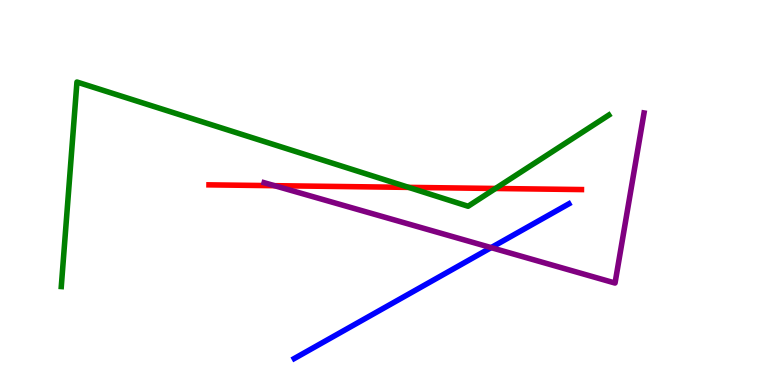[{'lines': ['blue', 'red'], 'intersections': []}, {'lines': ['green', 'red'], 'intersections': [{'x': 5.27, 'y': 5.13}, {'x': 6.39, 'y': 5.1}]}, {'lines': ['purple', 'red'], 'intersections': [{'x': 3.54, 'y': 5.18}]}, {'lines': ['blue', 'green'], 'intersections': []}, {'lines': ['blue', 'purple'], 'intersections': [{'x': 6.34, 'y': 3.57}]}, {'lines': ['green', 'purple'], 'intersections': []}]